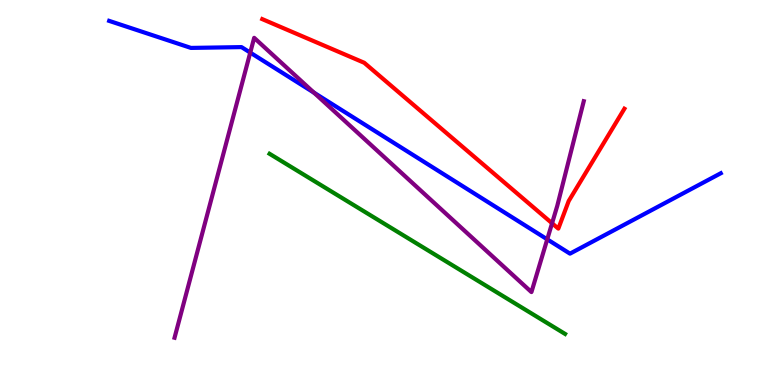[{'lines': ['blue', 'red'], 'intersections': []}, {'lines': ['green', 'red'], 'intersections': []}, {'lines': ['purple', 'red'], 'intersections': [{'x': 7.12, 'y': 4.2}]}, {'lines': ['blue', 'green'], 'intersections': []}, {'lines': ['blue', 'purple'], 'intersections': [{'x': 3.23, 'y': 8.63}, {'x': 4.05, 'y': 7.59}, {'x': 7.06, 'y': 3.78}]}, {'lines': ['green', 'purple'], 'intersections': []}]